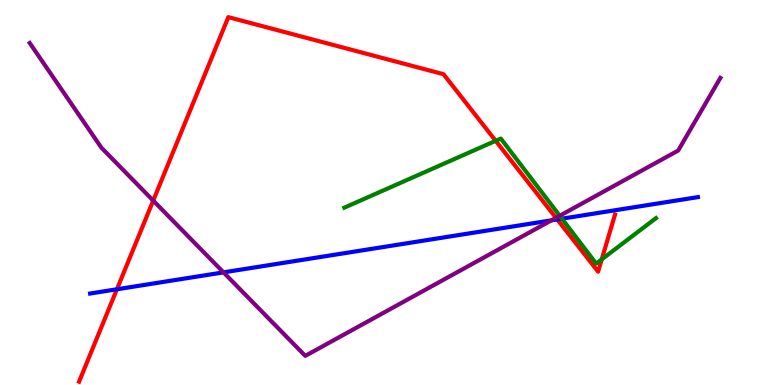[{'lines': ['blue', 'red'], 'intersections': [{'x': 1.51, 'y': 2.49}, {'x': 7.19, 'y': 4.3}]}, {'lines': ['green', 'red'], 'intersections': [{'x': 6.4, 'y': 6.34}, {'x': 7.76, 'y': 3.26}]}, {'lines': ['purple', 'red'], 'intersections': [{'x': 1.98, 'y': 4.79}, {'x': 7.17, 'y': 4.34}]}, {'lines': ['blue', 'green'], 'intersections': [{'x': 7.25, 'y': 4.32}]}, {'lines': ['blue', 'purple'], 'intersections': [{'x': 2.88, 'y': 2.93}, {'x': 7.11, 'y': 4.28}]}, {'lines': ['green', 'purple'], 'intersections': [{'x': 7.22, 'y': 4.4}]}]